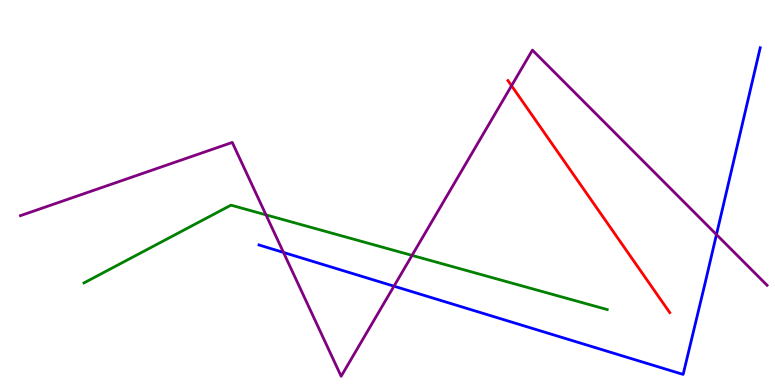[{'lines': ['blue', 'red'], 'intersections': []}, {'lines': ['green', 'red'], 'intersections': []}, {'lines': ['purple', 'red'], 'intersections': [{'x': 6.6, 'y': 7.77}]}, {'lines': ['blue', 'green'], 'intersections': []}, {'lines': ['blue', 'purple'], 'intersections': [{'x': 3.66, 'y': 3.44}, {'x': 5.08, 'y': 2.57}, {'x': 9.24, 'y': 3.91}]}, {'lines': ['green', 'purple'], 'intersections': [{'x': 3.43, 'y': 4.42}, {'x': 5.32, 'y': 3.37}]}]